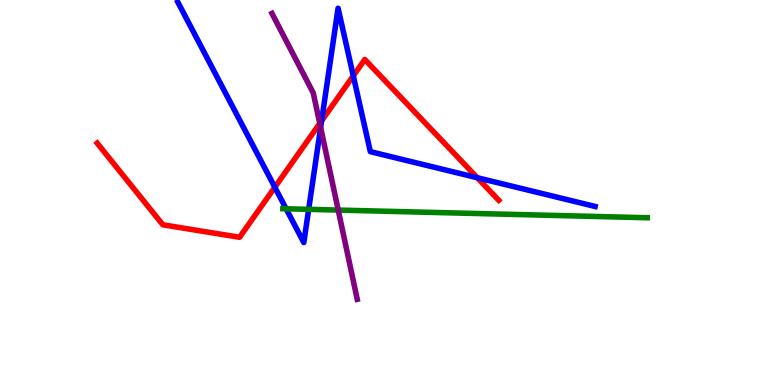[{'lines': ['blue', 'red'], 'intersections': [{'x': 3.55, 'y': 5.14}, {'x': 4.15, 'y': 6.86}, {'x': 4.56, 'y': 8.03}, {'x': 6.16, 'y': 5.38}]}, {'lines': ['green', 'red'], 'intersections': []}, {'lines': ['purple', 'red'], 'intersections': [{'x': 4.13, 'y': 6.79}]}, {'lines': ['blue', 'green'], 'intersections': [{'x': 3.69, 'y': 4.58}, {'x': 3.98, 'y': 4.56}]}, {'lines': ['blue', 'purple'], 'intersections': [{'x': 4.14, 'y': 6.69}]}, {'lines': ['green', 'purple'], 'intersections': [{'x': 4.36, 'y': 4.54}]}]